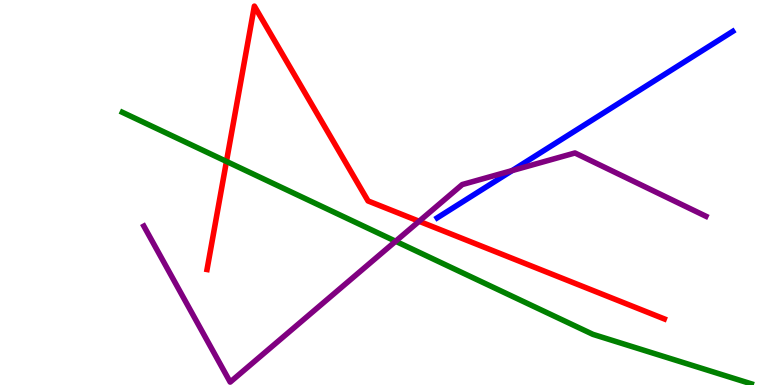[{'lines': ['blue', 'red'], 'intersections': []}, {'lines': ['green', 'red'], 'intersections': [{'x': 2.92, 'y': 5.81}]}, {'lines': ['purple', 'red'], 'intersections': [{'x': 5.41, 'y': 4.25}]}, {'lines': ['blue', 'green'], 'intersections': []}, {'lines': ['blue', 'purple'], 'intersections': [{'x': 6.61, 'y': 5.57}]}, {'lines': ['green', 'purple'], 'intersections': [{'x': 5.1, 'y': 3.73}]}]